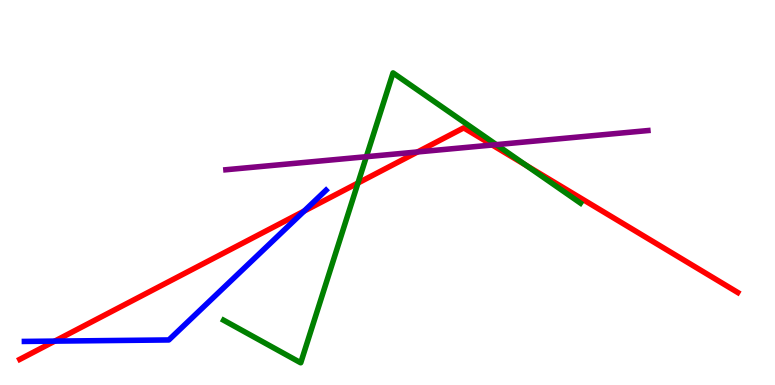[{'lines': ['blue', 'red'], 'intersections': [{'x': 0.707, 'y': 1.14}, {'x': 3.92, 'y': 4.52}]}, {'lines': ['green', 'red'], 'intersections': [{'x': 4.62, 'y': 5.25}, {'x': 6.79, 'y': 5.7}]}, {'lines': ['purple', 'red'], 'intersections': [{'x': 5.39, 'y': 6.05}, {'x': 6.35, 'y': 6.23}]}, {'lines': ['blue', 'green'], 'intersections': []}, {'lines': ['blue', 'purple'], 'intersections': []}, {'lines': ['green', 'purple'], 'intersections': [{'x': 4.73, 'y': 5.93}, {'x': 6.4, 'y': 6.24}]}]